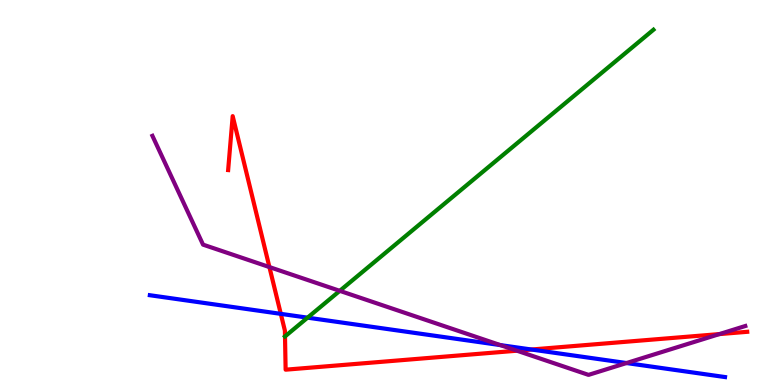[{'lines': ['blue', 'red'], 'intersections': [{'x': 3.62, 'y': 1.85}, {'x': 6.86, 'y': 0.922}]}, {'lines': ['green', 'red'], 'intersections': [{'x': 3.68, 'y': 1.26}]}, {'lines': ['purple', 'red'], 'intersections': [{'x': 3.48, 'y': 3.06}, {'x': 6.67, 'y': 0.891}, {'x': 9.28, 'y': 1.32}]}, {'lines': ['blue', 'green'], 'intersections': [{'x': 3.97, 'y': 1.75}]}, {'lines': ['blue', 'purple'], 'intersections': [{'x': 6.46, 'y': 1.04}, {'x': 8.08, 'y': 0.57}]}, {'lines': ['green', 'purple'], 'intersections': [{'x': 4.38, 'y': 2.45}]}]